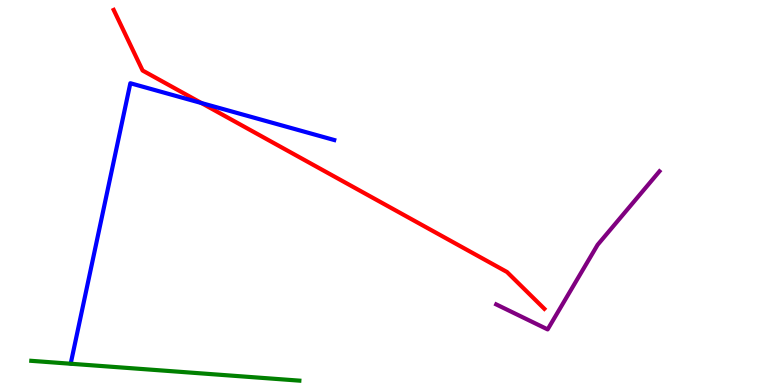[{'lines': ['blue', 'red'], 'intersections': [{'x': 2.6, 'y': 7.32}]}, {'lines': ['green', 'red'], 'intersections': []}, {'lines': ['purple', 'red'], 'intersections': []}, {'lines': ['blue', 'green'], 'intersections': []}, {'lines': ['blue', 'purple'], 'intersections': []}, {'lines': ['green', 'purple'], 'intersections': []}]